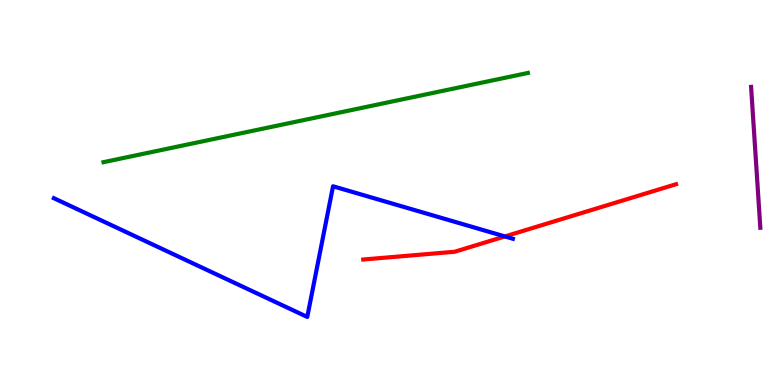[{'lines': ['blue', 'red'], 'intersections': [{'x': 6.51, 'y': 3.86}]}, {'lines': ['green', 'red'], 'intersections': []}, {'lines': ['purple', 'red'], 'intersections': []}, {'lines': ['blue', 'green'], 'intersections': []}, {'lines': ['blue', 'purple'], 'intersections': []}, {'lines': ['green', 'purple'], 'intersections': []}]